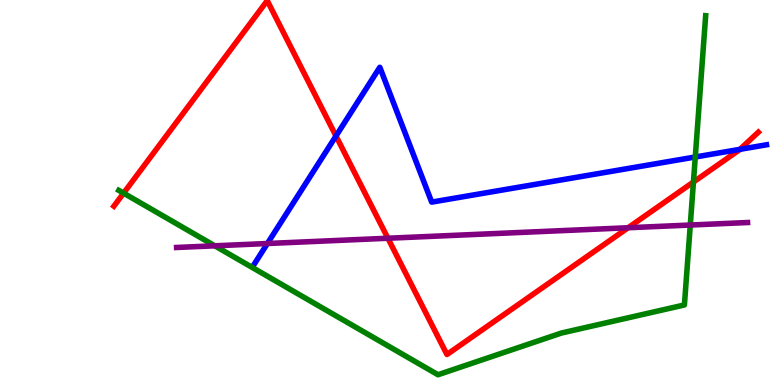[{'lines': ['blue', 'red'], 'intersections': [{'x': 4.34, 'y': 6.47}, {'x': 9.55, 'y': 6.12}]}, {'lines': ['green', 'red'], 'intersections': [{'x': 1.59, 'y': 4.98}, {'x': 8.95, 'y': 5.27}]}, {'lines': ['purple', 'red'], 'intersections': [{'x': 5.01, 'y': 3.81}, {'x': 8.1, 'y': 4.08}]}, {'lines': ['blue', 'green'], 'intersections': [{'x': 8.97, 'y': 5.92}]}, {'lines': ['blue', 'purple'], 'intersections': [{'x': 3.45, 'y': 3.68}]}, {'lines': ['green', 'purple'], 'intersections': [{'x': 2.77, 'y': 3.62}, {'x': 8.91, 'y': 4.15}]}]